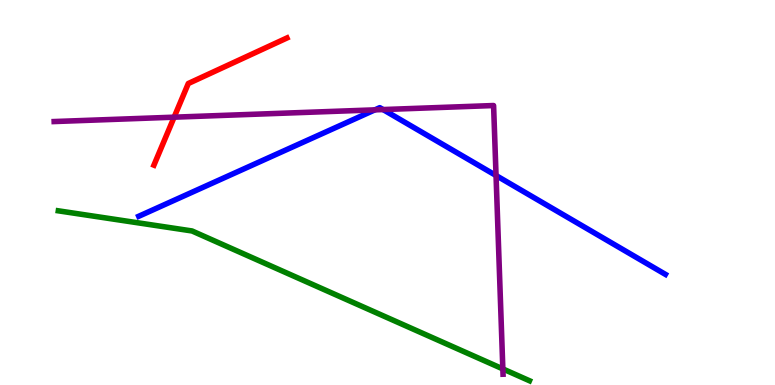[{'lines': ['blue', 'red'], 'intersections': []}, {'lines': ['green', 'red'], 'intersections': []}, {'lines': ['purple', 'red'], 'intersections': [{'x': 2.25, 'y': 6.96}]}, {'lines': ['blue', 'green'], 'intersections': []}, {'lines': ['blue', 'purple'], 'intersections': [{'x': 4.84, 'y': 7.15}, {'x': 4.94, 'y': 7.15}, {'x': 6.4, 'y': 5.44}]}, {'lines': ['green', 'purple'], 'intersections': [{'x': 6.49, 'y': 0.418}]}]